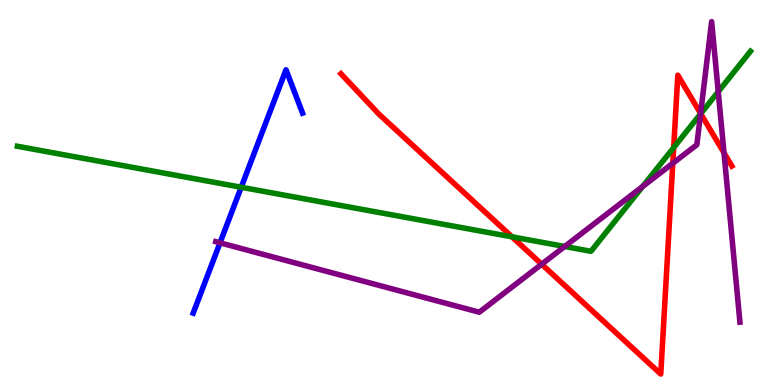[{'lines': ['blue', 'red'], 'intersections': []}, {'lines': ['green', 'red'], 'intersections': [{'x': 6.61, 'y': 3.85}, {'x': 8.69, 'y': 6.17}, {'x': 9.04, 'y': 7.05}]}, {'lines': ['purple', 'red'], 'intersections': [{'x': 6.99, 'y': 3.14}, {'x': 8.68, 'y': 5.76}, {'x': 9.04, 'y': 7.05}, {'x': 9.34, 'y': 6.03}]}, {'lines': ['blue', 'green'], 'intersections': [{'x': 3.11, 'y': 5.14}]}, {'lines': ['blue', 'purple'], 'intersections': [{'x': 2.84, 'y': 3.69}]}, {'lines': ['green', 'purple'], 'intersections': [{'x': 7.29, 'y': 3.6}, {'x': 8.29, 'y': 5.16}, {'x': 9.04, 'y': 7.04}, {'x': 9.27, 'y': 7.62}]}]